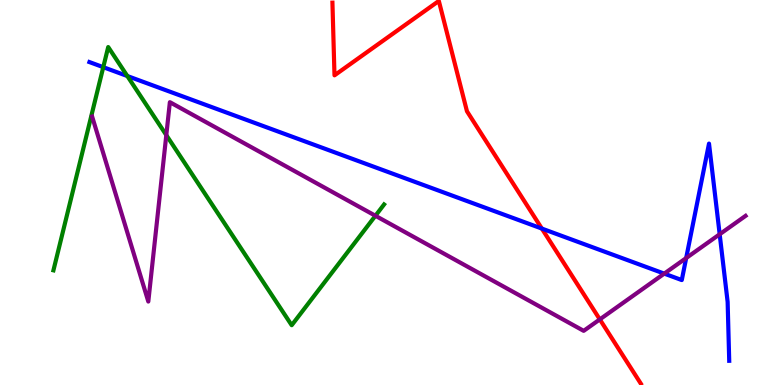[{'lines': ['blue', 'red'], 'intersections': [{'x': 6.99, 'y': 4.06}]}, {'lines': ['green', 'red'], 'intersections': []}, {'lines': ['purple', 'red'], 'intersections': [{'x': 7.74, 'y': 1.7}]}, {'lines': ['blue', 'green'], 'intersections': [{'x': 1.33, 'y': 8.26}, {'x': 1.64, 'y': 8.03}]}, {'lines': ['blue', 'purple'], 'intersections': [{'x': 8.57, 'y': 2.89}, {'x': 8.85, 'y': 3.3}, {'x': 9.29, 'y': 3.92}]}, {'lines': ['green', 'purple'], 'intersections': [{'x': 2.15, 'y': 6.49}, {'x': 4.84, 'y': 4.4}]}]